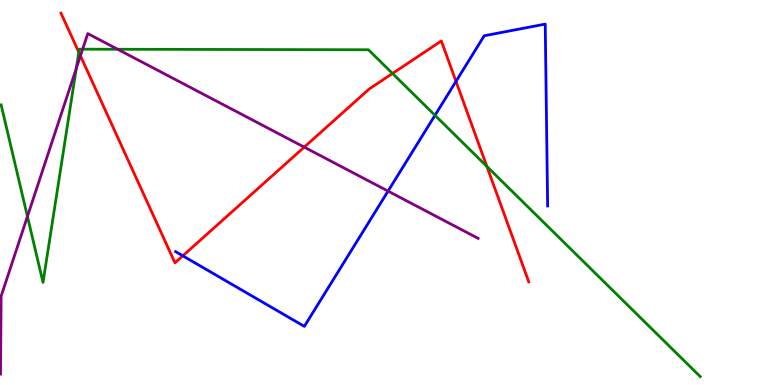[{'lines': ['blue', 'red'], 'intersections': [{'x': 2.36, 'y': 3.36}, {'x': 5.88, 'y': 7.89}]}, {'lines': ['green', 'red'], 'intersections': [{'x': 1.02, 'y': 8.64}, {'x': 5.06, 'y': 8.09}, {'x': 6.28, 'y': 5.68}]}, {'lines': ['purple', 'red'], 'intersections': [{'x': 1.04, 'y': 8.55}, {'x': 3.93, 'y': 6.18}]}, {'lines': ['blue', 'green'], 'intersections': [{'x': 5.61, 'y': 7.0}]}, {'lines': ['blue', 'purple'], 'intersections': [{'x': 5.01, 'y': 5.04}]}, {'lines': ['green', 'purple'], 'intersections': [{'x': 0.354, 'y': 4.38}, {'x': 0.984, 'y': 8.22}, {'x': 1.07, 'y': 8.72}, {'x': 1.52, 'y': 8.72}]}]